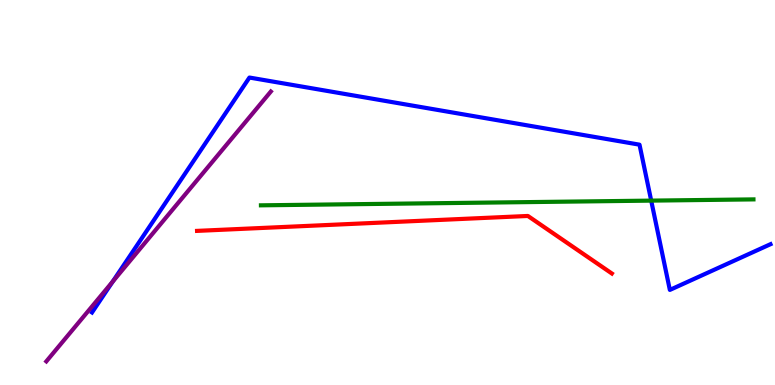[{'lines': ['blue', 'red'], 'intersections': []}, {'lines': ['green', 'red'], 'intersections': []}, {'lines': ['purple', 'red'], 'intersections': []}, {'lines': ['blue', 'green'], 'intersections': [{'x': 8.4, 'y': 4.79}]}, {'lines': ['blue', 'purple'], 'intersections': [{'x': 1.45, 'y': 2.69}]}, {'lines': ['green', 'purple'], 'intersections': []}]